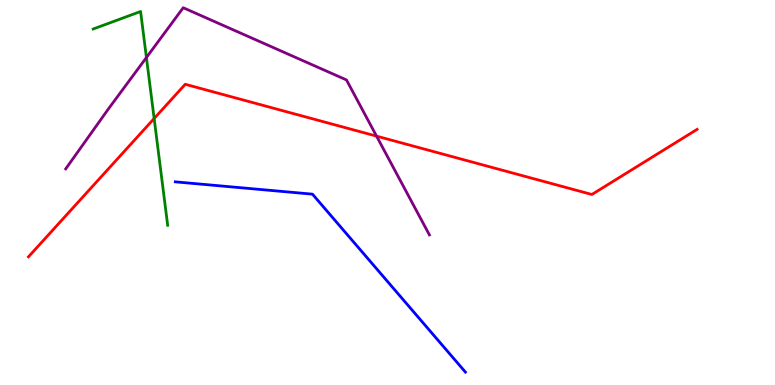[{'lines': ['blue', 'red'], 'intersections': []}, {'lines': ['green', 'red'], 'intersections': [{'x': 1.99, 'y': 6.92}]}, {'lines': ['purple', 'red'], 'intersections': [{'x': 4.86, 'y': 6.46}]}, {'lines': ['blue', 'green'], 'intersections': []}, {'lines': ['blue', 'purple'], 'intersections': []}, {'lines': ['green', 'purple'], 'intersections': [{'x': 1.89, 'y': 8.51}]}]